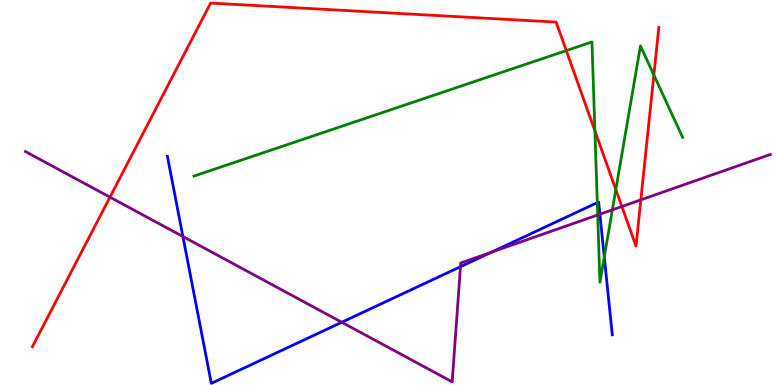[{'lines': ['blue', 'red'], 'intersections': []}, {'lines': ['green', 'red'], 'intersections': [{'x': 7.31, 'y': 8.69}, {'x': 7.68, 'y': 6.6}, {'x': 7.95, 'y': 5.08}, {'x': 8.44, 'y': 8.05}]}, {'lines': ['purple', 'red'], 'intersections': [{'x': 1.42, 'y': 4.88}, {'x': 8.02, 'y': 4.64}, {'x': 8.27, 'y': 4.81}]}, {'lines': ['blue', 'green'], 'intersections': [{'x': 7.71, 'y': 4.74}, {'x': 7.8, 'y': 3.33}]}, {'lines': ['blue', 'purple'], 'intersections': [{'x': 2.36, 'y': 3.86}, {'x': 4.41, 'y': 1.63}, {'x': 5.94, 'y': 3.07}, {'x': 6.34, 'y': 3.45}, {'x': 7.74, 'y': 4.44}]}, {'lines': ['green', 'purple'], 'intersections': [{'x': 7.71, 'y': 4.42}, {'x': 7.9, 'y': 4.55}]}]